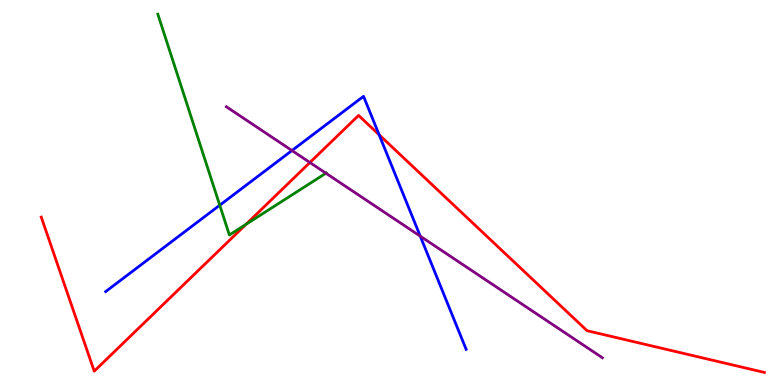[{'lines': ['blue', 'red'], 'intersections': [{'x': 4.89, 'y': 6.5}]}, {'lines': ['green', 'red'], 'intersections': [{'x': 3.17, 'y': 4.17}]}, {'lines': ['purple', 'red'], 'intersections': [{'x': 4.0, 'y': 5.78}]}, {'lines': ['blue', 'green'], 'intersections': [{'x': 2.84, 'y': 4.67}]}, {'lines': ['blue', 'purple'], 'intersections': [{'x': 3.77, 'y': 6.09}, {'x': 5.42, 'y': 3.87}]}, {'lines': ['green', 'purple'], 'intersections': [{'x': 4.21, 'y': 5.5}]}]